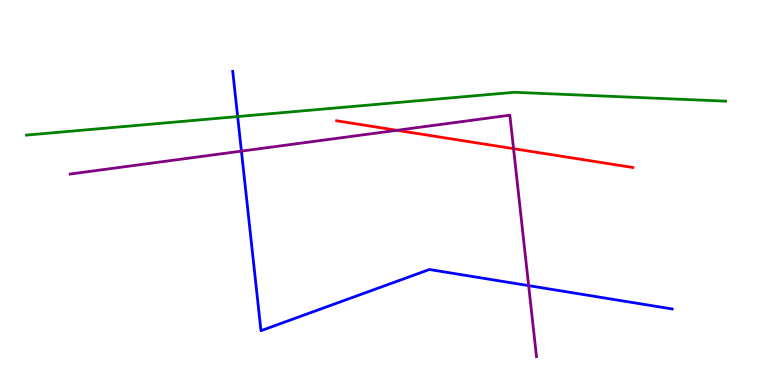[{'lines': ['blue', 'red'], 'intersections': []}, {'lines': ['green', 'red'], 'intersections': []}, {'lines': ['purple', 'red'], 'intersections': [{'x': 5.12, 'y': 6.62}, {'x': 6.63, 'y': 6.14}]}, {'lines': ['blue', 'green'], 'intersections': [{'x': 3.07, 'y': 6.97}]}, {'lines': ['blue', 'purple'], 'intersections': [{'x': 3.12, 'y': 6.07}, {'x': 6.82, 'y': 2.58}]}, {'lines': ['green', 'purple'], 'intersections': []}]